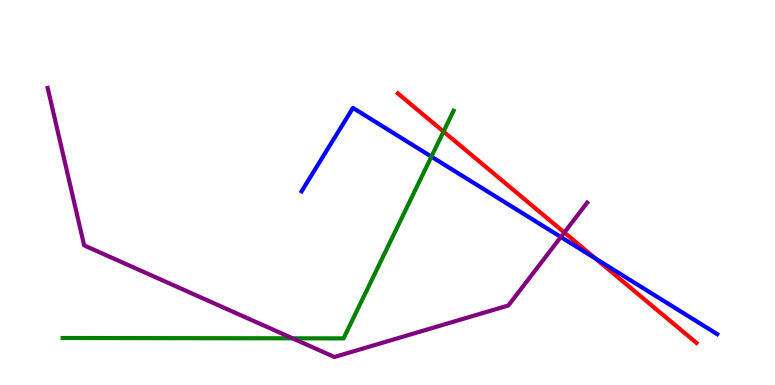[{'lines': ['blue', 'red'], 'intersections': [{'x': 7.68, 'y': 3.28}]}, {'lines': ['green', 'red'], 'intersections': [{'x': 5.72, 'y': 6.58}]}, {'lines': ['purple', 'red'], 'intersections': [{'x': 7.28, 'y': 3.96}]}, {'lines': ['blue', 'green'], 'intersections': [{'x': 5.57, 'y': 5.93}]}, {'lines': ['blue', 'purple'], 'intersections': [{'x': 7.24, 'y': 3.84}]}, {'lines': ['green', 'purple'], 'intersections': [{'x': 3.77, 'y': 1.21}]}]